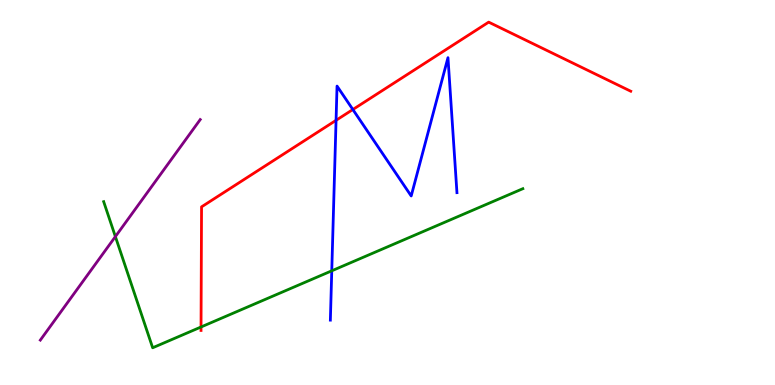[{'lines': ['blue', 'red'], 'intersections': [{'x': 4.34, 'y': 6.87}, {'x': 4.55, 'y': 7.16}]}, {'lines': ['green', 'red'], 'intersections': [{'x': 2.59, 'y': 1.51}]}, {'lines': ['purple', 'red'], 'intersections': []}, {'lines': ['blue', 'green'], 'intersections': [{'x': 4.28, 'y': 2.97}]}, {'lines': ['blue', 'purple'], 'intersections': []}, {'lines': ['green', 'purple'], 'intersections': [{'x': 1.49, 'y': 3.85}]}]